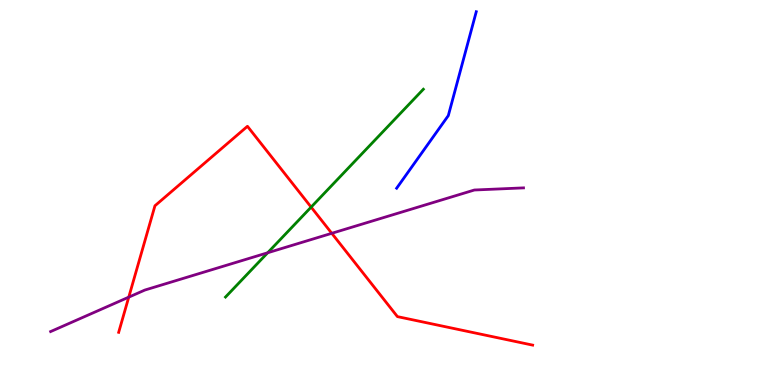[{'lines': ['blue', 'red'], 'intersections': []}, {'lines': ['green', 'red'], 'intersections': [{'x': 4.01, 'y': 4.62}]}, {'lines': ['purple', 'red'], 'intersections': [{'x': 1.66, 'y': 2.28}, {'x': 4.28, 'y': 3.94}]}, {'lines': ['blue', 'green'], 'intersections': []}, {'lines': ['blue', 'purple'], 'intersections': []}, {'lines': ['green', 'purple'], 'intersections': [{'x': 3.45, 'y': 3.43}]}]